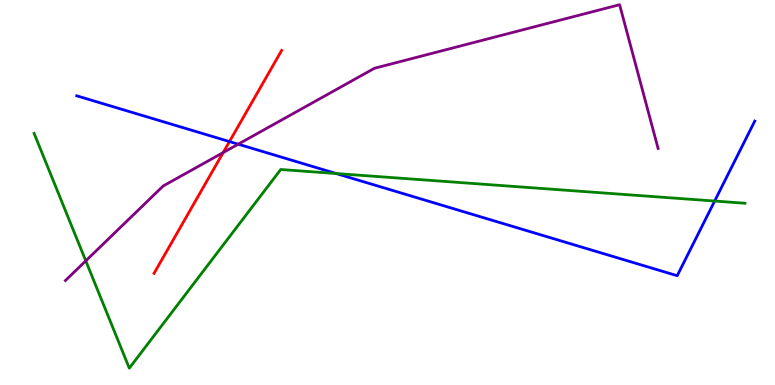[{'lines': ['blue', 'red'], 'intersections': [{'x': 2.96, 'y': 6.32}]}, {'lines': ['green', 'red'], 'intersections': []}, {'lines': ['purple', 'red'], 'intersections': [{'x': 2.88, 'y': 6.04}]}, {'lines': ['blue', 'green'], 'intersections': [{'x': 4.34, 'y': 5.49}, {'x': 9.22, 'y': 4.78}]}, {'lines': ['blue', 'purple'], 'intersections': [{'x': 3.07, 'y': 6.25}]}, {'lines': ['green', 'purple'], 'intersections': [{'x': 1.11, 'y': 3.22}]}]